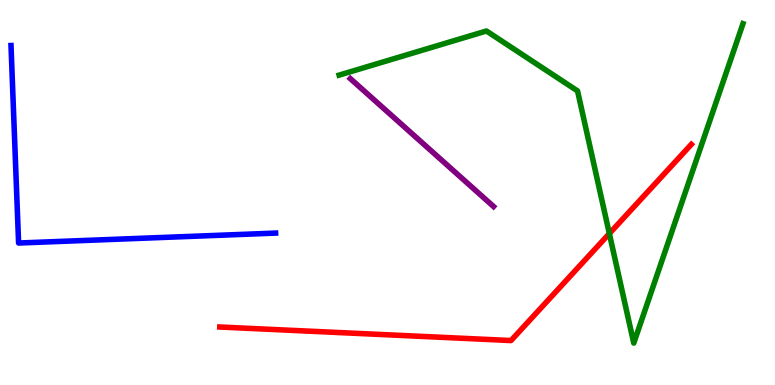[{'lines': ['blue', 'red'], 'intersections': []}, {'lines': ['green', 'red'], 'intersections': [{'x': 7.86, 'y': 3.93}]}, {'lines': ['purple', 'red'], 'intersections': []}, {'lines': ['blue', 'green'], 'intersections': []}, {'lines': ['blue', 'purple'], 'intersections': []}, {'lines': ['green', 'purple'], 'intersections': []}]